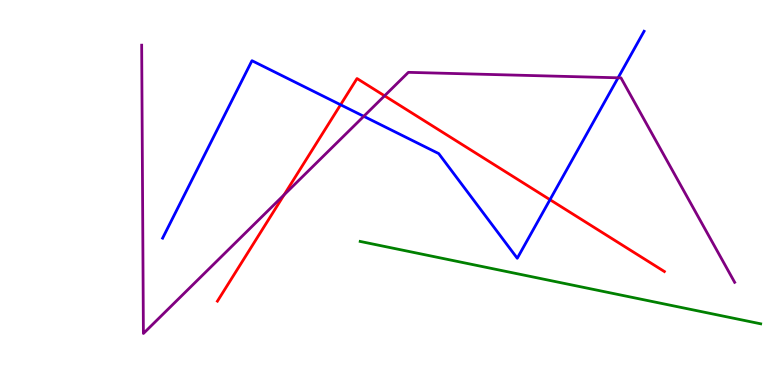[{'lines': ['blue', 'red'], 'intersections': [{'x': 4.39, 'y': 7.28}, {'x': 7.1, 'y': 4.81}]}, {'lines': ['green', 'red'], 'intersections': []}, {'lines': ['purple', 'red'], 'intersections': [{'x': 3.67, 'y': 4.94}, {'x': 4.96, 'y': 7.51}]}, {'lines': ['blue', 'green'], 'intersections': []}, {'lines': ['blue', 'purple'], 'intersections': [{'x': 4.69, 'y': 6.98}, {'x': 7.98, 'y': 7.98}]}, {'lines': ['green', 'purple'], 'intersections': []}]